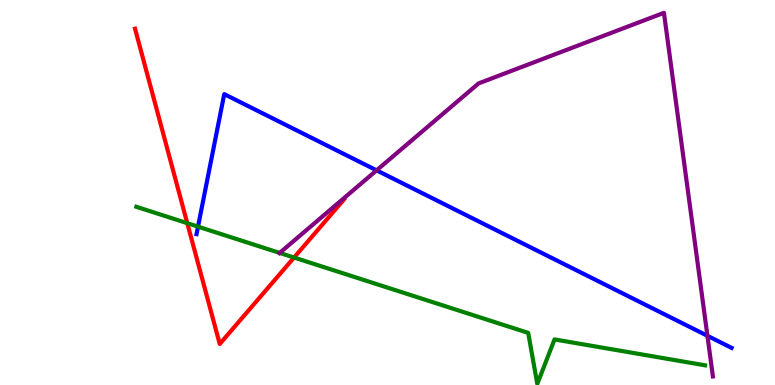[{'lines': ['blue', 'red'], 'intersections': []}, {'lines': ['green', 'red'], 'intersections': [{'x': 2.42, 'y': 4.2}, {'x': 3.79, 'y': 3.31}]}, {'lines': ['purple', 'red'], 'intersections': []}, {'lines': ['blue', 'green'], 'intersections': [{'x': 2.56, 'y': 4.11}]}, {'lines': ['blue', 'purple'], 'intersections': [{'x': 4.86, 'y': 5.58}, {'x': 9.13, 'y': 1.28}]}, {'lines': ['green', 'purple'], 'intersections': [{'x': 3.61, 'y': 3.43}]}]